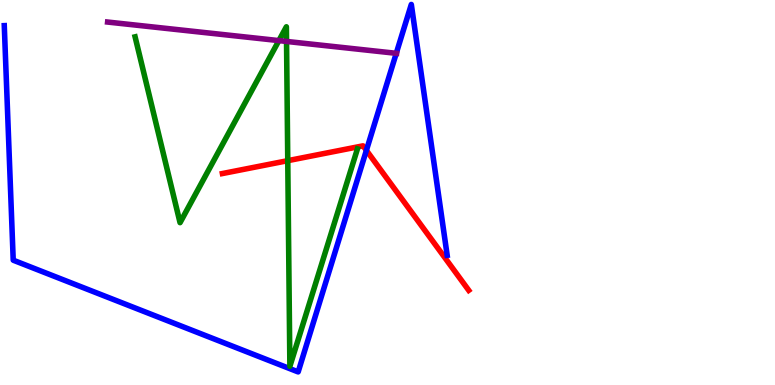[{'lines': ['blue', 'red'], 'intersections': [{'x': 4.73, 'y': 6.09}]}, {'lines': ['green', 'red'], 'intersections': [{'x': 3.71, 'y': 5.83}]}, {'lines': ['purple', 'red'], 'intersections': []}, {'lines': ['blue', 'green'], 'intersections': []}, {'lines': ['blue', 'purple'], 'intersections': [{'x': 5.11, 'y': 8.62}]}, {'lines': ['green', 'purple'], 'intersections': [{'x': 3.6, 'y': 8.95}, {'x': 3.7, 'y': 8.92}]}]